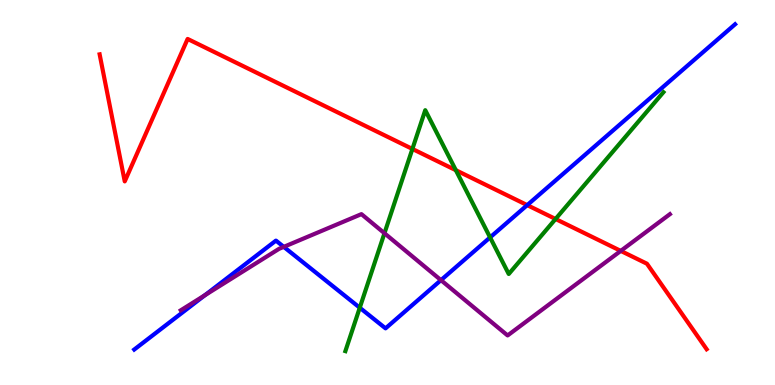[{'lines': ['blue', 'red'], 'intersections': [{'x': 6.8, 'y': 4.67}]}, {'lines': ['green', 'red'], 'intersections': [{'x': 5.32, 'y': 6.13}, {'x': 5.88, 'y': 5.58}, {'x': 7.17, 'y': 4.31}]}, {'lines': ['purple', 'red'], 'intersections': [{'x': 8.01, 'y': 3.48}]}, {'lines': ['blue', 'green'], 'intersections': [{'x': 4.64, 'y': 2.01}, {'x': 6.32, 'y': 3.83}]}, {'lines': ['blue', 'purple'], 'intersections': [{'x': 2.64, 'y': 2.33}, {'x': 3.66, 'y': 3.59}, {'x': 5.69, 'y': 2.72}]}, {'lines': ['green', 'purple'], 'intersections': [{'x': 4.96, 'y': 3.94}]}]